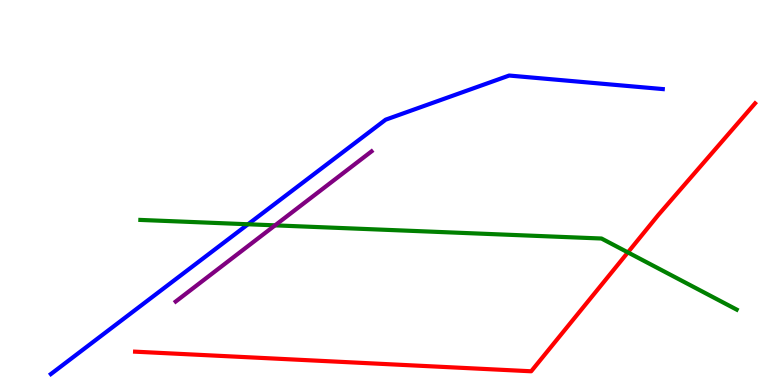[{'lines': ['blue', 'red'], 'intersections': []}, {'lines': ['green', 'red'], 'intersections': [{'x': 8.1, 'y': 3.44}]}, {'lines': ['purple', 'red'], 'intersections': []}, {'lines': ['blue', 'green'], 'intersections': [{'x': 3.2, 'y': 4.17}]}, {'lines': ['blue', 'purple'], 'intersections': []}, {'lines': ['green', 'purple'], 'intersections': [{'x': 3.55, 'y': 4.15}]}]